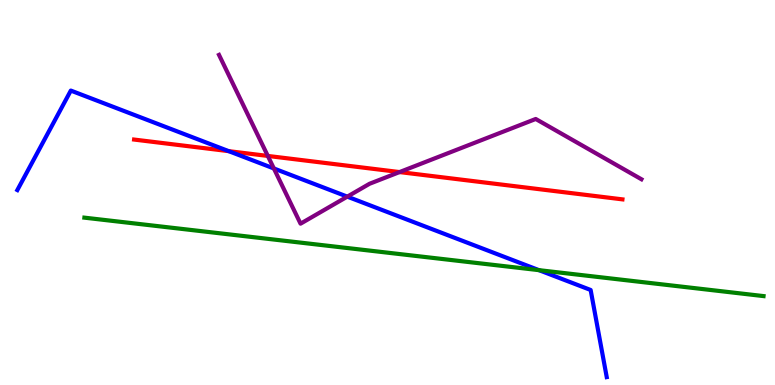[{'lines': ['blue', 'red'], 'intersections': [{'x': 2.95, 'y': 6.07}]}, {'lines': ['green', 'red'], 'intersections': []}, {'lines': ['purple', 'red'], 'intersections': [{'x': 3.46, 'y': 5.95}, {'x': 5.16, 'y': 5.53}]}, {'lines': ['blue', 'green'], 'intersections': [{'x': 6.95, 'y': 2.98}]}, {'lines': ['blue', 'purple'], 'intersections': [{'x': 3.53, 'y': 5.62}, {'x': 4.48, 'y': 4.89}]}, {'lines': ['green', 'purple'], 'intersections': []}]